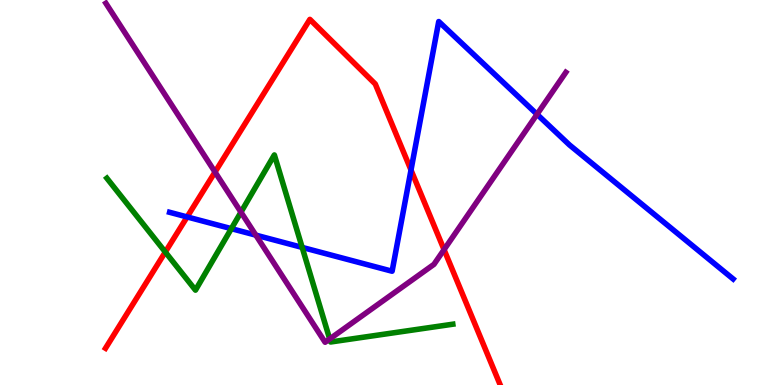[{'lines': ['blue', 'red'], 'intersections': [{'x': 2.41, 'y': 4.37}, {'x': 5.3, 'y': 5.58}]}, {'lines': ['green', 'red'], 'intersections': [{'x': 2.13, 'y': 3.45}]}, {'lines': ['purple', 'red'], 'intersections': [{'x': 2.77, 'y': 5.53}, {'x': 5.73, 'y': 3.52}]}, {'lines': ['blue', 'green'], 'intersections': [{'x': 2.99, 'y': 4.06}, {'x': 3.9, 'y': 3.57}]}, {'lines': ['blue', 'purple'], 'intersections': [{'x': 3.3, 'y': 3.89}, {'x': 6.93, 'y': 7.03}]}, {'lines': ['green', 'purple'], 'intersections': [{'x': 3.11, 'y': 4.49}, {'x': 4.25, 'y': 1.2}]}]